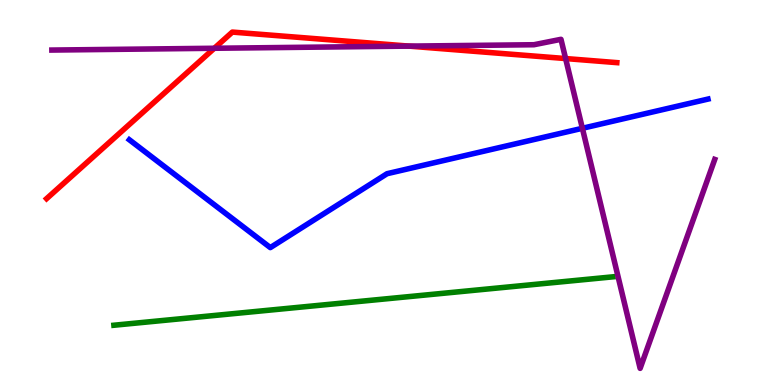[{'lines': ['blue', 'red'], 'intersections': []}, {'lines': ['green', 'red'], 'intersections': []}, {'lines': ['purple', 'red'], 'intersections': [{'x': 2.77, 'y': 8.75}, {'x': 5.28, 'y': 8.8}, {'x': 7.3, 'y': 8.48}]}, {'lines': ['blue', 'green'], 'intersections': []}, {'lines': ['blue', 'purple'], 'intersections': [{'x': 7.51, 'y': 6.67}]}, {'lines': ['green', 'purple'], 'intersections': []}]